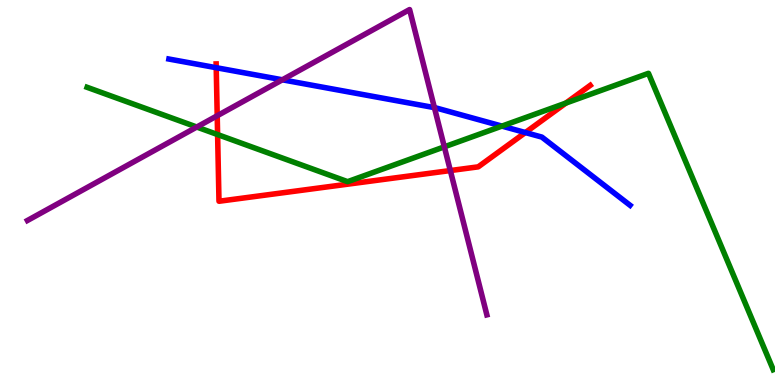[{'lines': ['blue', 'red'], 'intersections': [{'x': 2.79, 'y': 8.24}, {'x': 6.78, 'y': 6.56}]}, {'lines': ['green', 'red'], 'intersections': [{'x': 2.81, 'y': 6.5}, {'x': 7.3, 'y': 7.32}]}, {'lines': ['purple', 'red'], 'intersections': [{'x': 2.8, 'y': 6.99}, {'x': 5.81, 'y': 5.57}]}, {'lines': ['blue', 'green'], 'intersections': [{'x': 6.48, 'y': 6.72}]}, {'lines': ['blue', 'purple'], 'intersections': [{'x': 3.64, 'y': 7.93}, {'x': 5.61, 'y': 7.2}]}, {'lines': ['green', 'purple'], 'intersections': [{'x': 2.54, 'y': 6.7}, {'x': 5.73, 'y': 6.19}]}]